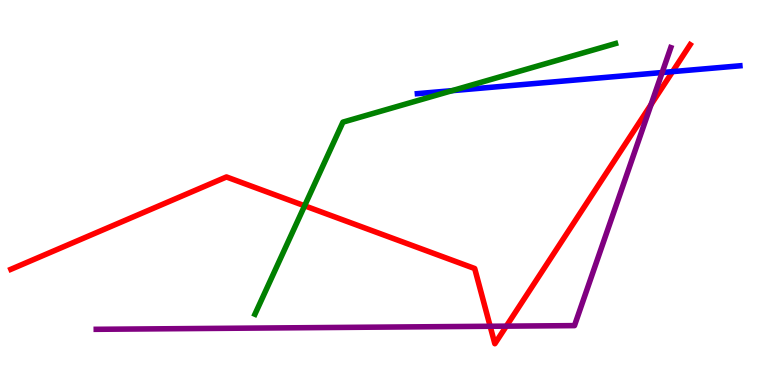[{'lines': ['blue', 'red'], 'intersections': [{'x': 8.68, 'y': 8.14}]}, {'lines': ['green', 'red'], 'intersections': [{'x': 3.93, 'y': 4.65}]}, {'lines': ['purple', 'red'], 'intersections': [{'x': 6.32, 'y': 1.53}, {'x': 6.53, 'y': 1.53}, {'x': 8.4, 'y': 7.28}]}, {'lines': ['blue', 'green'], 'intersections': [{'x': 5.83, 'y': 7.65}]}, {'lines': ['blue', 'purple'], 'intersections': [{'x': 8.54, 'y': 8.12}]}, {'lines': ['green', 'purple'], 'intersections': []}]